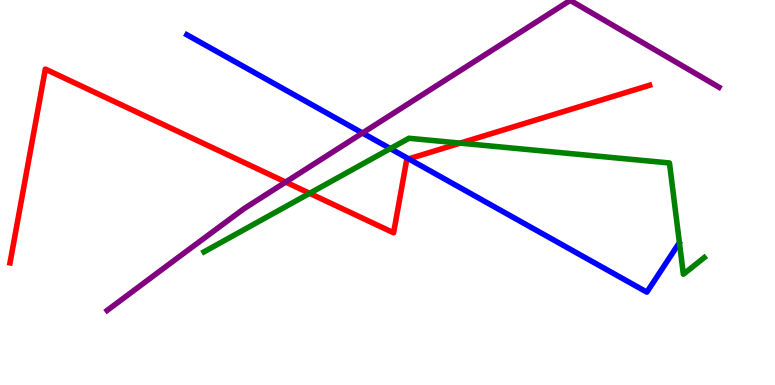[{'lines': ['blue', 'red'], 'intersections': [{'x': 5.27, 'y': 5.87}]}, {'lines': ['green', 'red'], 'intersections': [{'x': 4.0, 'y': 4.98}, {'x': 5.94, 'y': 6.28}]}, {'lines': ['purple', 'red'], 'intersections': [{'x': 3.69, 'y': 5.27}]}, {'lines': ['blue', 'green'], 'intersections': [{'x': 5.04, 'y': 6.14}]}, {'lines': ['blue', 'purple'], 'intersections': [{'x': 4.68, 'y': 6.55}]}, {'lines': ['green', 'purple'], 'intersections': []}]